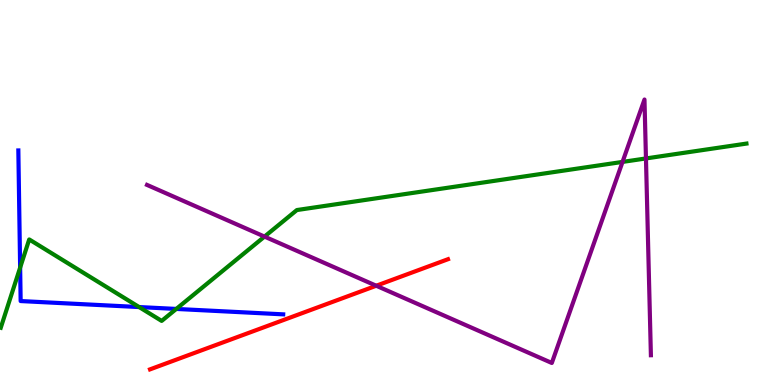[{'lines': ['blue', 'red'], 'intersections': []}, {'lines': ['green', 'red'], 'intersections': []}, {'lines': ['purple', 'red'], 'intersections': [{'x': 4.85, 'y': 2.58}]}, {'lines': ['blue', 'green'], 'intersections': [{'x': 0.26, 'y': 3.05}, {'x': 1.8, 'y': 2.02}, {'x': 2.27, 'y': 1.98}]}, {'lines': ['blue', 'purple'], 'intersections': []}, {'lines': ['green', 'purple'], 'intersections': [{'x': 3.41, 'y': 3.85}, {'x': 8.03, 'y': 5.79}, {'x': 8.33, 'y': 5.88}]}]